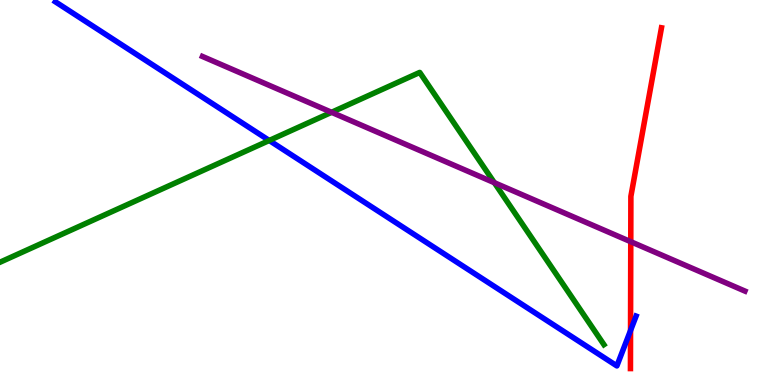[{'lines': ['blue', 'red'], 'intersections': [{'x': 8.14, 'y': 1.42}]}, {'lines': ['green', 'red'], 'intersections': []}, {'lines': ['purple', 'red'], 'intersections': [{'x': 8.14, 'y': 3.72}]}, {'lines': ['blue', 'green'], 'intersections': [{'x': 3.47, 'y': 6.35}]}, {'lines': ['blue', 'purple'], 'intersections': []}, {'lines': ['green', 'purple'], 'intersections': [{'x': 4.28, 'y': 7.08}, {'x': 6.38, 'y': 5.25}]}]